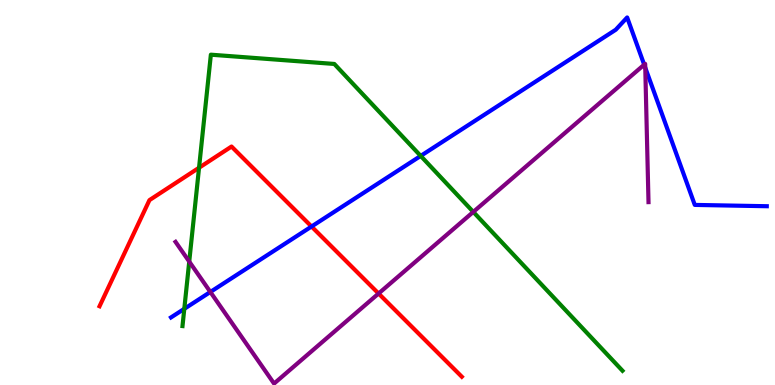[{'lines': ['blue', 'red'], 'intersections': [{'x': 4.02, 'y': 4.12}]}, {'lines': ['green', 'red'], 'intersections': [{'x': 2.57, 'y': 5.64}]}, {'lines': ['purple', 'red'], 'intersections': [{'x': 4.88, 'y': 2.38}]}, {'lines': ['blue', 'green'], 'intersections': [{'x': 2.38, 'y': 1.98}, {'x': 5.43, 'y': 5.95}]}, {'lines': ['blue', 'purple'], 'intersections': [{'x': 2.71, 'y': 2.42}, {'x': 8.31, 'y': 8.32}, {'x': 8.33, 'y': 8.24}]}, {'lines': ['green', 'purple'], 'intersections': [{'x': 2.44, 'y': 3.21}, {'x': 6.11, 'y': 4.5}]}]